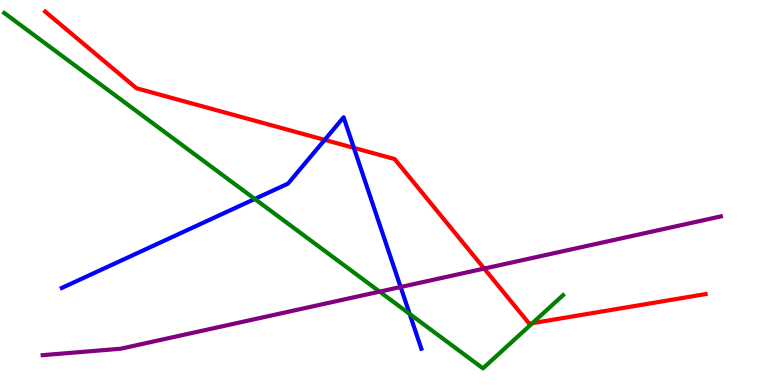[{'lines': ['blue', 'red'], 'intersections': [{'x': 4.19, 'y': 6.37}, {'x': 4.57, 'y': 6.16}]}, {'lines': ['green', 'red'], 'intersections': [{'x': 6.87, 'y': 1.61}]}, {'lines': ['purple', 'red'], 'intersections': [{'x': 6.25, 'y': 3.02}]}, {'lines': ['blue', 'green'], 'intersections': [{'x': 3.29, 'y': 4.83}, {'x': 5.29, 'y': 1.85}]}, {'lines': ['blue', 'purple'], 'intersections': [{'x': 5.17, 'y': 2.55}]}, {'lines': ['green', 'purple'], 'intersections': [{'x': 4.9, 'y': 2.43}]}]